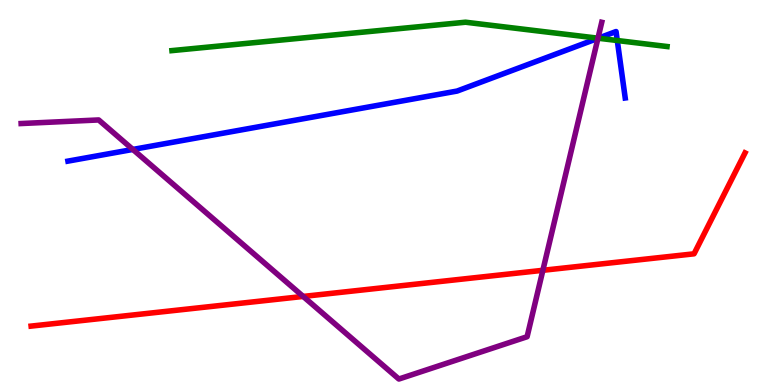[{'lines': ['blue', 'red'], 'intersections': []}, {'lines': ['green', 'red'], 'intersections': []}, {'lines': ['purple', 'red'], 'intersections': [{'x': 3.91, 'y': 2.3}, {'x': 7.0, 'y': 2.98}]}, {'lines': ['blue', 'green'], 'intersections': [{'x': 7.72, 'y': 9.01}, {'x': 7.96, 'y': 8.95}]}, {'lines': ['blue', 'purple'], 'intersections': [{'x': 1.71, 'y': 6.12}, {'x': 7.72, 'y': 9.0}]}, {'lines': ['green', 'purple'], 'intersections': [{'x': 7.72, 'y': 9.01}]}]